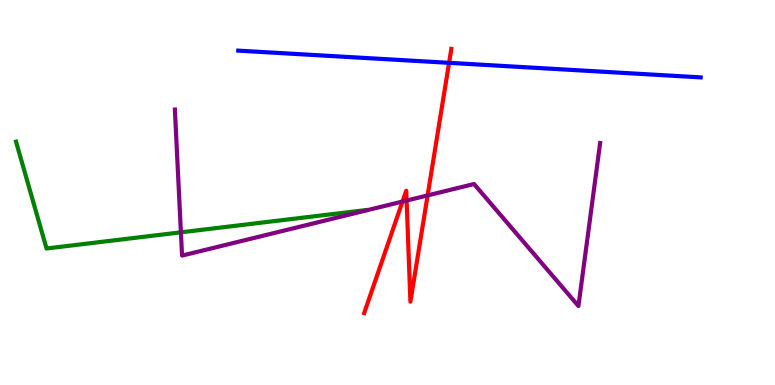[{'lines': ['blue', 'red'], 'intersections': [{'x': 5.79, 'y': 8.37}]}, {'lines': ['green', 'red'], 'intersections': []}, {'lines': ['purple', 'red'], 'intersections': [{'x': 5.19, 'y': 4.76}, {'x': 5.25, 'y': 4.79}, {'x': 5.52, 'y': 4.92}]}, {'lines': ['blue', 'green'], 'intersections': []}, {'lines': ['blue', 'purple'], 'intersections': []}, {'lines': ['green', 'purple'], 'intersections': [{'x': 2.33, 'y': 3.97}]}]